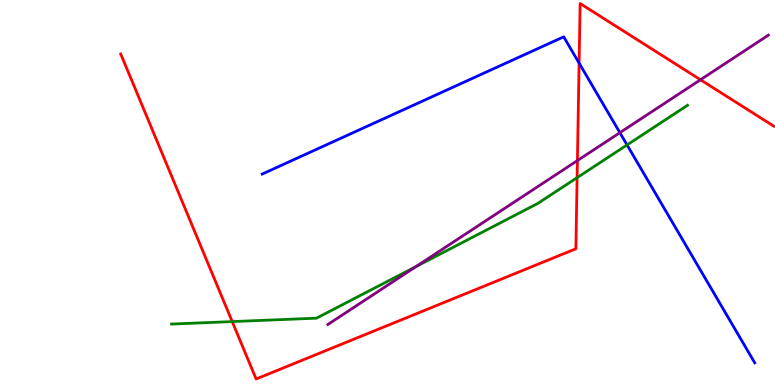[{'lines': ['blue', 'red'], 'intersections': [{'x': 7.47, 'y': 8.36}]}, {'lines': ['green', 'red'], 'intersections': [{'x': 3.0, 'y': 1.65}, {'x': 7.45, 'y': 5.39}]}, {'lines': ['purple', 'red'], 'intersections': [{'x': 7.45, 'y': 5.83}, {'x': 9.04, 'y': 7.93}]}, {'lines': ['blue', 'green'], 'intersections': [{'x': 8.09, 'y': 6.24}]}, {'lines': ['blue', 'purple'], 'intersections': [{'x': 8.0, 'y': 6.55}]}, {'lines': ['green', 'purple'], 'intersections': [{'x': 5.37, 'y': 3.08}]}]